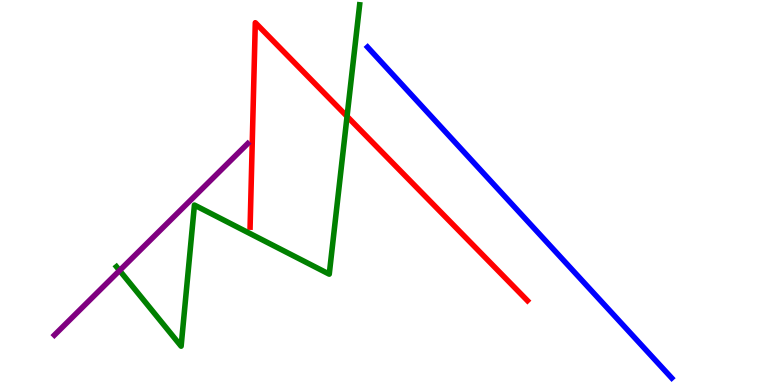[{'lines': ['blue', 'red'], 'intersections': []}, {'lines': ['green', 'red'], 'intersections': [{'x': 4.48, 'y': 6.98}]}, {'lines': ['purple', 'red'], 'intersections': []}, {'lines': ['blue', 'green'], 'intersections': []}, {'lines': ['blue', 'purple'], 'intersections': []}, {'lines': ['green', 'purple'], 'intersections': [{'x': 1.54, 'y': 2.97}]}]